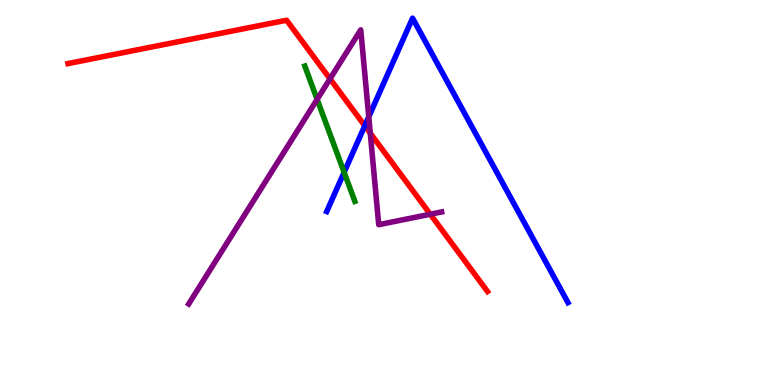[{'lines': ['blue', 'red'], 'intersections': [{'x': 4.71, 'y': 6.73}]}, {'lines': ['green', 'red'], 'intersections': []}, {'lines': ['purple', 'red'], 'intersections': [{'x': 4.26, 'y': 7.95}, {'x': 4.78, 'y': 6.54}, {'x': 5.55, 'y': 4.44}]}, {'lines': ['blue', 'green'], 'intersections': [{'x': 4.44, 'y': 5.52}]}, {'lines': ['blue', 'purple'], 'intersections': [{'x': 4.76, 'y': 6.97}]}, {'lines': ['green', 'purple'], 'intersections': [{'x': 4.09, 'y': 7.42}]}]